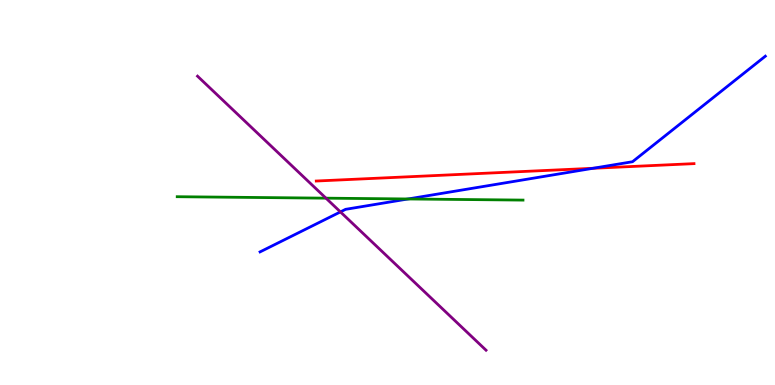[{'lines': ['blue', 'red'], 'intersections': [{'x': 7.65, 'y': 5.63}]}, {'lines': ['green', 'red'], 'intersections': []}, {'lines': ['purple', 'red'], 'intersections': []}, {'lines': ['blue', 'green'], 'intersections': [{'x': 5.27, 'y': 4.83}]}, {'lines': ['blue', 'purple'], 'intersections': [{'x': 4.39, 'y': 4.5}]}, {'lines': ['green', 'purple'], 'intersections': [{'x': 4.21, 'y': 4.85}]}]